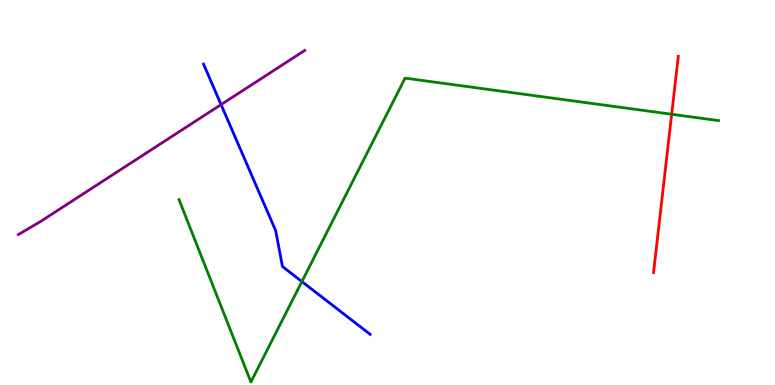[{'lines': ['blue', 'red'], 'intersections': []}, {'lines': ['green', 'red'], 'intersections': [{'x': 8.67, 'y': 7.03}]}, {'lines': ['purple', 'red'], 'intersections': []}, {'lines': ['blue', 'green'], 'intersections': [{'x': 3.9, 'y': 2.69}]}, {'lines': ['blue', 'purple'], 'intersections': [{'x': 2.85, 'y': 7.28}]}, {'lines': ['green', 'purple'], 'intersections': []}]